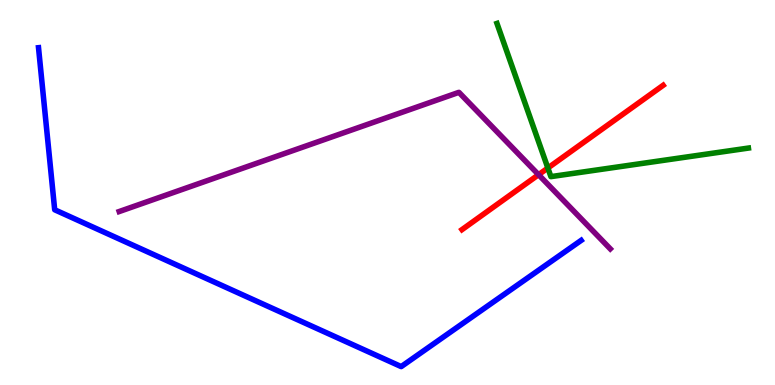[{'lines': ['blue', 'red'], 'intersections': []}, {'lines': ['green', 'red'], 'intersections': [{'x': 7.07, 'y': 5.64}]}, {'lines': ['purple', 'red'], 'intersections': [{'x': 6.95, 'y': 5.46}]}, {'lines': ['blue', 'green'], 'intersections': []}, {'lines': ['blue', 'purple'], 'intersections': []}, {'lines': ['green', 'purple'], 'intersections': []}]